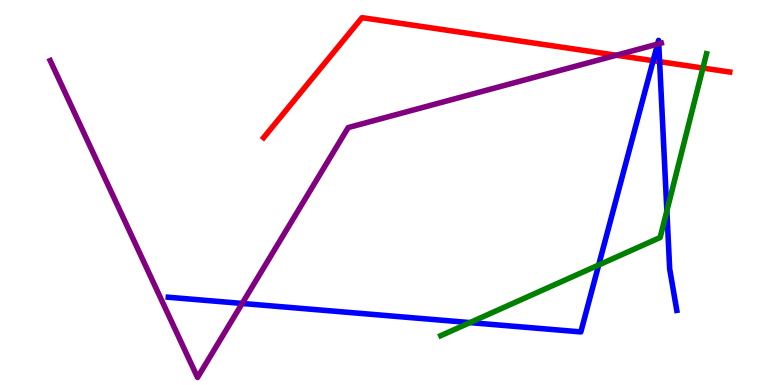[{'lines': ['blue', 'red'], 'intersections': [{'x': 8.43, 'y': 8.42}, {'x': 8.51, 'y': 8.4}]}, {'lines': ['green', 'red'], 'intersections': [{'x': 9.07, 'y': 8.23}]}, {'lines': ['purple', 'red'], 'intersections': [{'x': 7.95, 'y': 8.57}]}, {'lines': ['blue', 'green'], 'intersections': [{'x': 6.06, 'y': 1.62}, {'x': 7.72, 'y': 3.12}, {'x': 8.6, 'y': 4.52}]}, {'lines': ['blue', 'purple'], 'intersections': [{'x': 3.12, 'y': 2.12}, {'x': 8.48, 'y': 8.85}, {'x': 8.5, 'y': 8.86}]}, {'lines': ['green', 'purple'], 'intersections': []}]